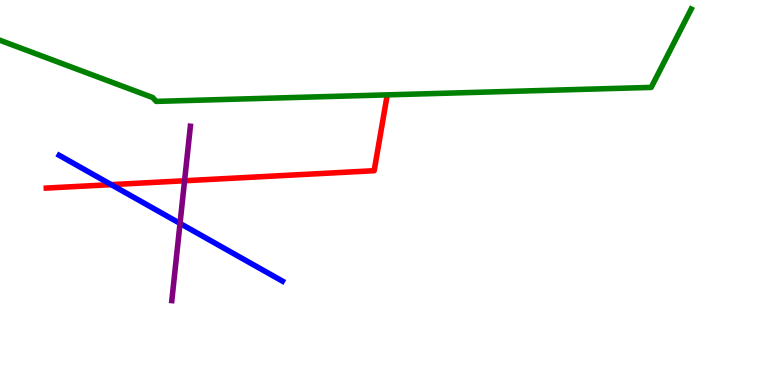[{'lines': ['blue', 'red'], 'intersections': [{'x': 1.44, 'y': 5.2}]}, {'lines': ['green', 'red'], 'intersections': []}, {'lines': ['purple', 'red'], 'intersections': [{'x': 2.38, 'y': 5.31}]}, {'lines': ['blue', 'green'], 'intersections': []}, {'lines': ['blue', 'purple'], 'intersections': [{'x': 2.32, 'y': 4.2}]}, {'lines': ['green', 'purple'], 'intersections': []}]